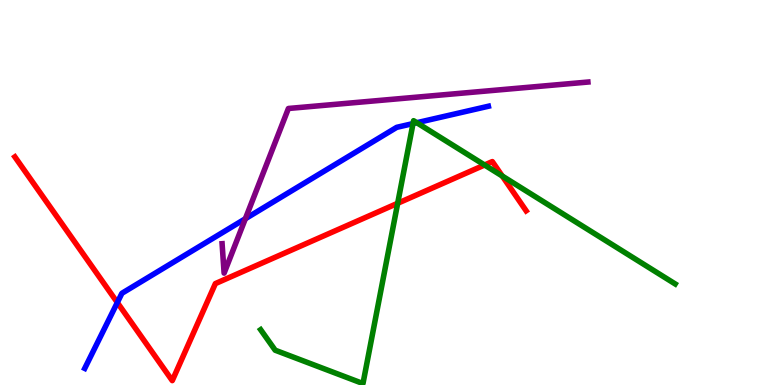[{'lines': ['blue', 'red'], 'intersections': [{'x': 1.51, 'y': 2.14}]}, {'lines': ['green', 'red'], 'intersections': [{'x': 5.13, 'y': 4.72}, {'x': 6.25, 'y': 5.71}, {'x': 6.48, 'y': 5.43}]}, {'lines': ['purple', 'red'], 'intersections': []}, {'lines': ['blue', 'green'], 'intersections': [{'x': 5.33, 'y': 6.79}, {'x': 5.38, 'y': 6.81}]}, {'lines': ['blue', 'purple'], 'intersections': [{'x': 3.17, 'y': 4.32}]}, {'lines': ['green', 'purple'], 'intersections': []}]